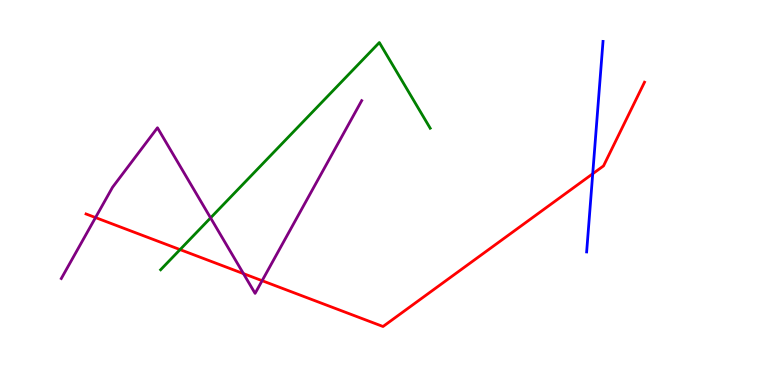[{'lines': ['blue', 'red'], 'intersections': [{'x': 7.65, 'y': 5.49}]}, {'lines': ['green', 'red'], 'intersections': [{'x': 2.32, 'y': 3.52}]}, {'lines': ['purple', 'red'], 'intersections': [{'x': 1.23, 'y': 4.35}, {'x': 3.14, 'y': 2.89}, {'x': 3.38, 'y': 2.71}]}, {'lines': ['blue', 'green'], 'intersections': []}, {'lines': ['blue', 'purple'], 'intersections': []}, {'lines': ['green', 'purple'], 'intersections': [{'x': 2.72, 'y': 4.34}]}]